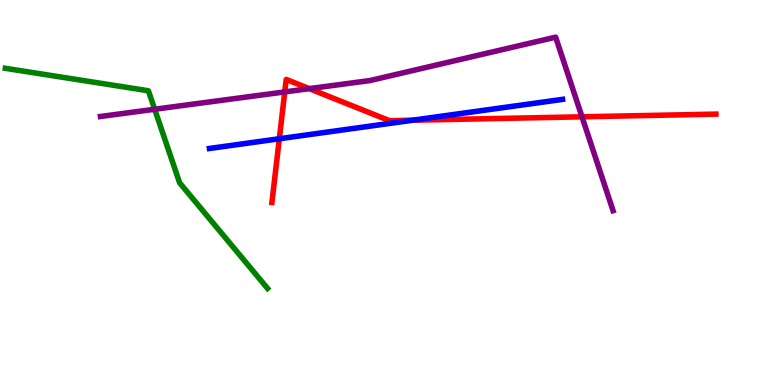[{'lines': ['blue', 'red'], 'intersections': [{'x': 3.6, 'y': 6.4}, {'x': 5.33, 'y': 6.88}]}, {'lines': ['green', 'red'], 'intersections': []}, {'lines': ['purple', 'red'], 'intersections': [{'x': 3.67, 'y': 7.61}, {'x': 3.99, 'y': 7.7}, {'x': 7.51, 'y': 6.97}]}, {'lines': ['blue', 'green'], 'intersections': []}, {'lines': ['blue', 'purple'], 'intersections': []}, {'lines': ['green', 'purple'], 'intersections': [{'x': 2.0, 'y': 7.16}]}]